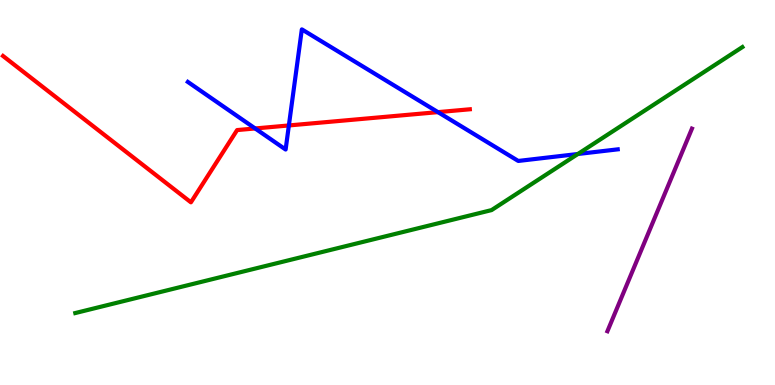[{'lines': ['blue', 'red'], 'intersections': [{'x': 3.29, 'y': 6.66}, {'x': 3.73, 'y': 6.74}, {'x': 5.65, 'y': 7.09}]}, {'lines': ['green', 'red'], 'intersections': []}, {'lines': ['purple', 'red'], 'intersections': []}, {'lines': ['blue', 'green'], 'intersections': [{'x': 7.46, 'y': 6.0}]}, {'lines': ['blue', 'purple'], 'intersections': []}, {'lines': ['green', 'purple'], 'intersections': []}]